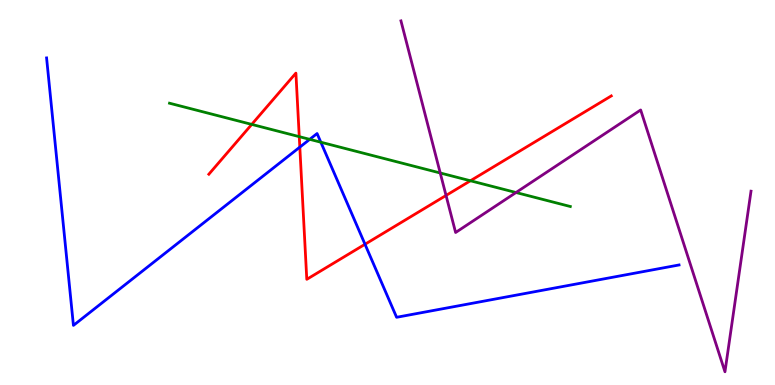[{'lines': ['blue', 'red'], 'intersections': [{'x': 3.87, 'y': 6.18}, {'x': 4.71, 'y': 3.66}]}, {'lines': ['green', 'red'], 'intersections': [{'x': 3.25, 'y': 6.77}, {'x': 3.86, 'y': 6.45}, {'x': 6.07, 'y': 5.3}]}, {'lines': ['purple', 'red'], 'intersections': [{'x': 5.76, 'y': 4.92}]}, {'lines': ['blue', 'green'], 'intersections': [{'x': 4.0, 'y': 6.38}, {'x': 4.14, 'y': 6.31}]}, {'lines': ['blue', 'purple'], 'intersections': []}, {'lines': ['green', 'purple'], 'intersections': [{'x': 5.68, 'y': 5.51}, {'x': 6.66, 'y': 5.0}]}]